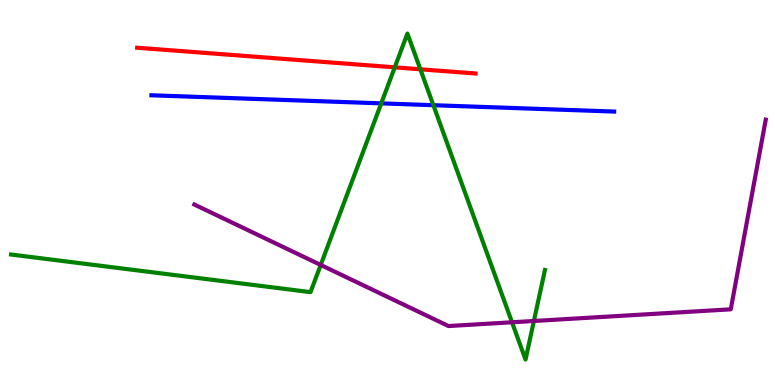[{'lines': ['blue', 'red'], 'intersections': []}, {'lines': ['green', 'red'], 'intersections': [{'x': 5.09, 'y': 8.25}, {'x': 5.42, 'y': 8.2}]}, {'lines': ['purple', 'red'], 'intersections': []}, {'lines': ['blue', 'green'], 'intersections': [{'x': 4.92, 'y': 7.32}, {'x': 5.59, 'y': 7.27}]}, {'lines': ['blue', 'purple'], 'intersections': []}, {'lines': ['green', 'purple'], 'intersections': [{'x': 4.14, 'y': 3.12}, {'x': 6.61, 'y': 1.63}, {'x': 6.89, 'y': 1.66}]}]